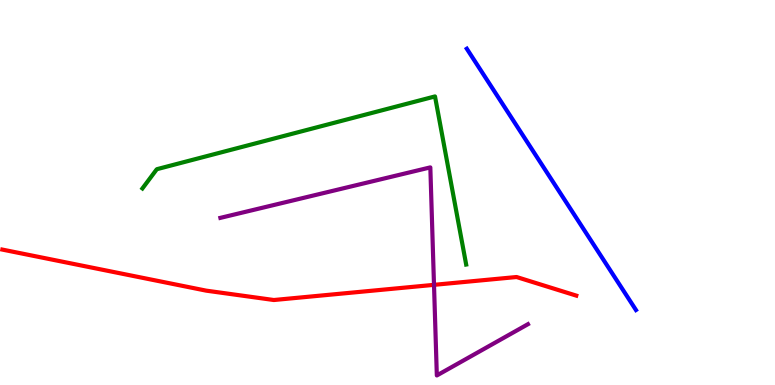[{'lines': ['blue', 'red'], 'intersections': []}, {'lines': ['green', 'red'], 'intersections': []}, {'lines': ['purple', 'red'], 'intersections': [{'x': 5.6, 'y': 2.6}]}, {'lines': ['blue', 'green'], 'intersections': []}, {'lines': ['blue', 'purple'], 'intersections': []}, {'lines': ['green', 'purple'], 'intersections': []}]